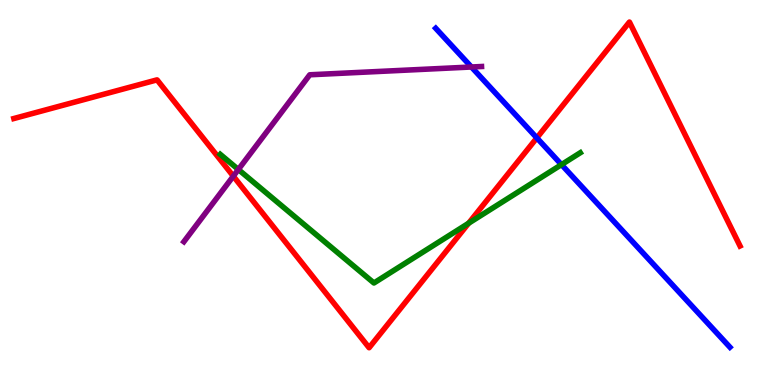[{'lines': ['blue', 'red'], 'intersections': [{'x': 6.93, 'y': 6.42}]}, {'lines': ['green', 'red'], 'intersections': [{'x': 6.05, 'y': 4.2}]}, {'lines': ['purple', 'red'], 'intersections': [{'x': 3.01, 'y': 5.42}]}, {'lines': ['blue', 'green'], 'intersections': [{'x': 7.24, 'y': 5.72}]}, {'lines': ['blue', 'purple'], 'intersections': [{'x': 6.08, 'y': 8.26}]}, {'lines': ['green', 'purple'], 'intersections': [{'x': 3.08, 'y': 5.6}]}]